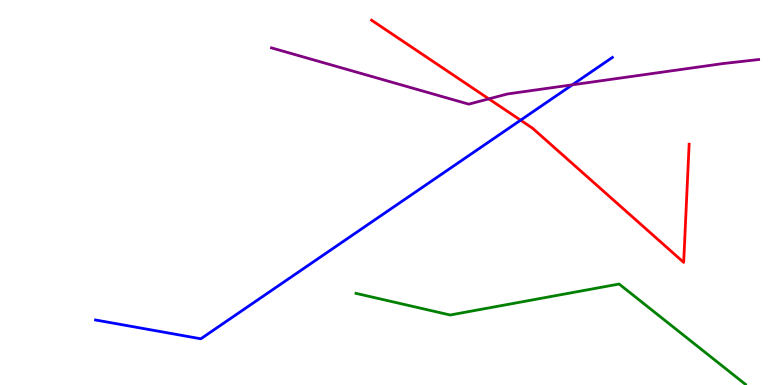[{'lines': ['blue', 'red'], 'intersections': [{'x': 6.72, 'y': 6.88}]}, {'lines': ['green', 'red'], 'intersections': []}, {'lines': ['purple', 'red'], 'intersections': [{'x': 6.31, 'y': 7.43}]}, {'lines': ['blue', 'green'], 'intersections': []}, {'lines': ['blue', 'purple'], 'intersections': [{'x': 7.39, 'y': 7.8}]}, {'lines': ['green', 'purple'], 'intersections': []}]